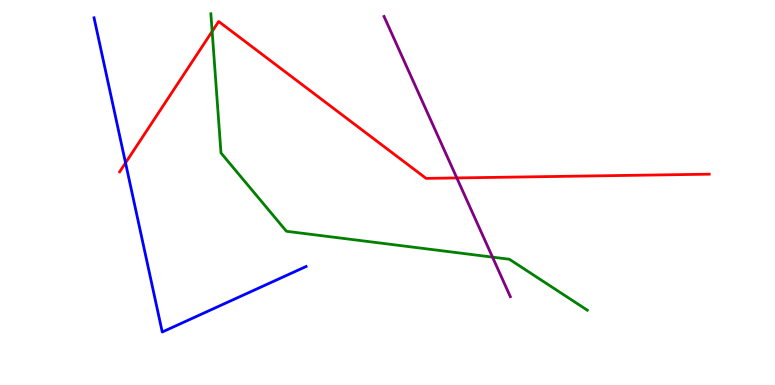[{'lines': ['blue', 'red'], 'intersections': [{'x': 1.62, 'y': 5.77}]}, {'lines': ['green', 'red'], 'intersections': [{'x': 2.74, 'y': 9.18}]}, {'lines': ['purple', 'red'], 'intersections': [{'x': 5.89, 'y': 5.38}]}, {'lines': ['blue', 'green'], 'intersections': []}, {'lines': ['blue', 'purple'], 'intersections': []}, {'lines': ['green', 'purple'], 'intersections': [{'x': 6.35, 'y': 3.32}]}]